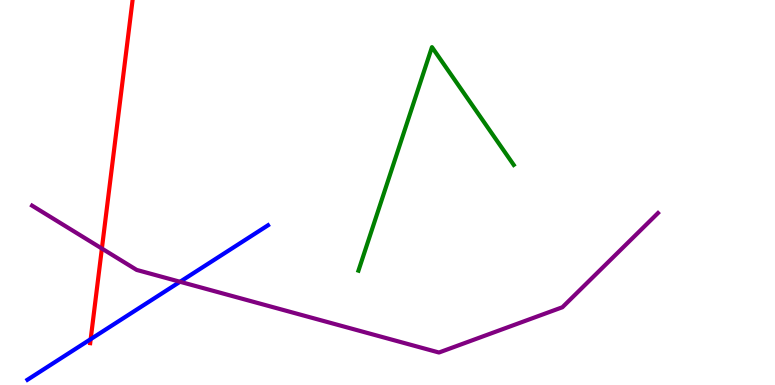[{'lines': ['blue', 'red'], 'intersections': [{'x': 1.17, 'y': 1.19}]}, {'lines': ['green', 'red'], 'intersections': []}, {'lines': ['purple', 'red'], 'intersections': [{'x': 1.31, 'y': 3.54}]}, {'lines': ['blue', 'green'], 'intersections': []}, {'lines': ['blue', 'purple'], 'intersections': [{'x': 2.32, 'y': 2.68}]}, {'lines': ['green', 'purple'], 'intersections': []}]